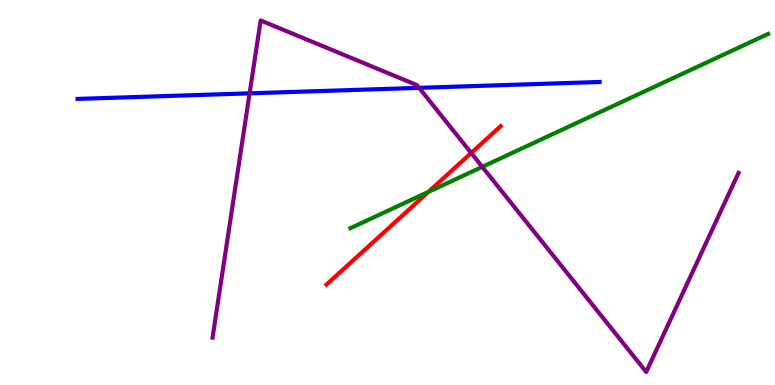[{'lines': ['blue', 'red'], 'intersections': []}, {'lines': ['green', 'red'], 'intersections': [{'x': 5.53, 'y': 5.02}]}, {'lines': ['purple', 'red'], 'intersections': [{'x': 6.08, 'y': 6.03}]}, {'lines': ['blue', 'green'], 'intersections': []}, {'lines': ['blue', 'purple'], 'intersections': [{'x': 3.22, 'y': 7.58}, {'x': 5.41, 'y': 7.72}]}, {'lines': ['green', 'purple'], 'intersections': [{'x': 6.22, 'y': 5.67}]}]